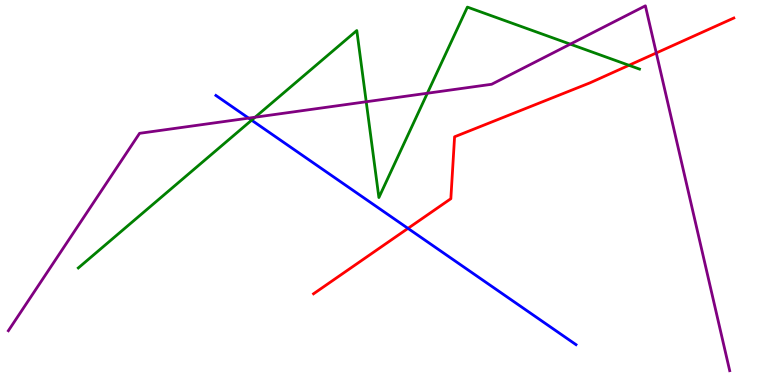[{'lines': ['blue', 'red'], 'intersections': [{'x': 5.26, 'y': 4.07}]}, {'lines': ['green', 'red'], 'intersections': [{'x': 8.12, 'y': 8.3}]}, {'lines': ['purple', 'red'], 'intersections': [{'x': 8.47, 'y': 8.62}]}, {'lines': ['blue', 'green'], 'intersections': [{'x': 3.25, 'y': 6.88}]}, {'lines': ['blue', 'purple'], 'intersections': [{'x': 3.21, 'y': 6.93}]}, {'lines': ['green', 'purple'], 'intersections': [{'x': 3.29, 'y': 6.96}, {'x': 4.73, 'y': 7.36}, {'x': 5.51, 'y': 7.58}, {'x': 7.36, 'y': 8.85}]}]